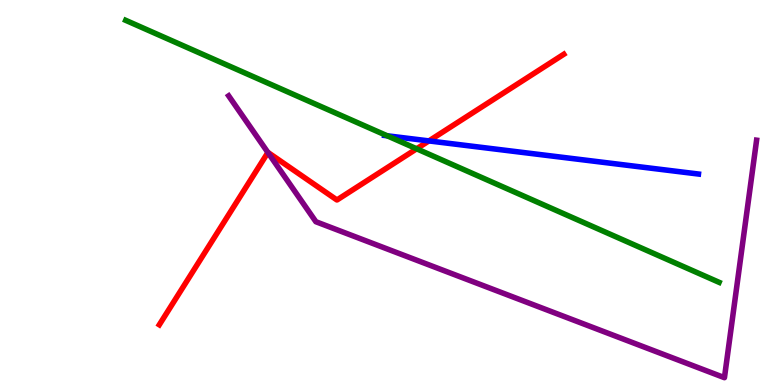[{'lines': ['blue', 'red'], 'intersections': [{'x': 5.53, 'y': 6.34}]}, {'lines': ['green', 'red'], 'intersections': [{'x': 5.38, 'y': 6.14}]}, {'lines': ['purple', 'red'], 'intersections': [{'x': 3.46, 'y': 6.04}]}, {'lines': ['blue', 'green'], 'intersections': [{'x': 5.0, 'y': 6.47}]}, {'lines': ['blue', 'purple'], 'intersections': []}, {'lines': ['green', 'purple'], 'intersections': []}]